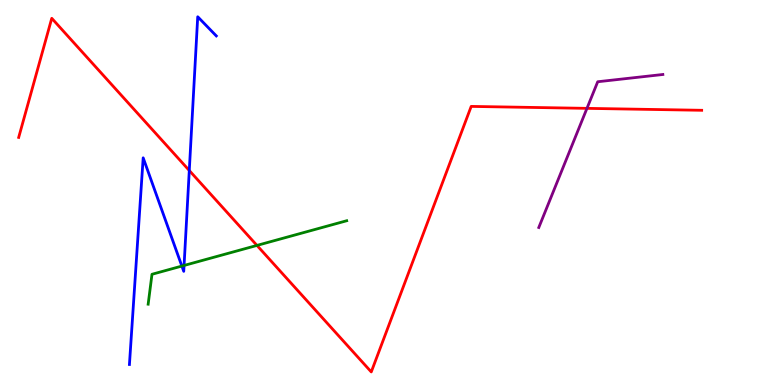[{'lines': ['blue', 'red'], 'intersections': [{'x': 2.44, 'y': 5.57}]}, {'lines': ['green', 'red'], 'intersections': [{'x': 3.32, 'y': 3.63}]}, {'lines': ['purple', 'red'], 'intersections': [{'x': 7.57, 'y': 7.19}]}, {'lines': ['blue', 'green'], 'intersections': [{'x': 2.35, 'y': 3.09}, {'x': 2.38, 'y': 3.1}]}, {'lines': ['blue', 'purple'], 'intersections': []}, {'lines': ['green', 'purple'], 'intersections': []}]